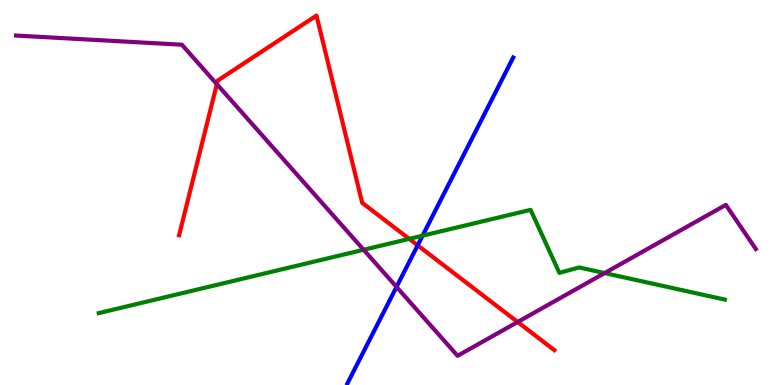[{'lines': ['blue', 'red'], 'intersections': [{'x': 5.39, 'y': 3.63}]}, {'lines': ['green', 'red'], 'intersections': [{'x': 5.28, 'y': 3.8}]}, {'lines': ['purple', 'red'], 'intersections': [{'x': 2.8, 'y': 7.81}, {'x': 6.68, 'y': 1.64}]}, {'lines': ['blue', 'green'], 'intersections': [{'x': 5.45, 'y': 3.88}]}, {'lines': ['blue', 'purple'], 'intersections': [{'x': 5.12, 'y': 2.55}]}, {'lines': ['green', 'purple'], 'intersections': [{'x': 4.69, 'y': 3.51}, {'x': 7.8, 'y': 2.91}]}]